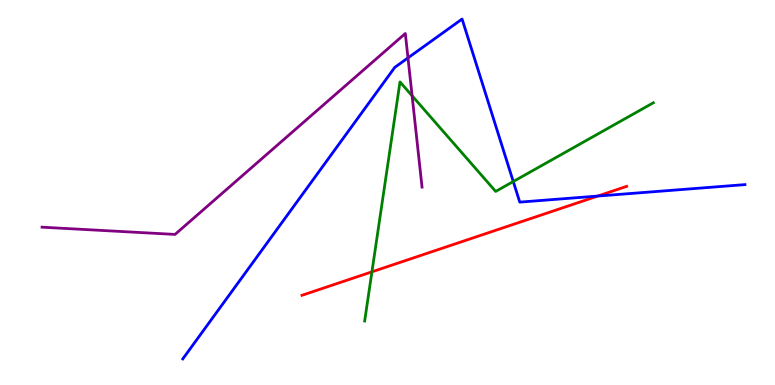[{'lines': ['blue', 'red'], 'intersections': [{'x': 7.71, 'y': 4.91}]}, {'lines': ['green', 'red'], 'intersections': [{'x': 4.8, 'y': 2.94}]}, {'lines': ['purple', 'red'], 'intersections': []}, {'lines': ['blue', 'green'], 'intersections': [{'x': 6.62, 'y': 5.28}]}, {'lines': ['blue', 'purple'], 'intersections': [{'x': 5.26, 'y': 8.5}]}, {'lines': ['green', 'purple'], 'intersections': [{'x': 5.32, 'y': 7.51}]}]